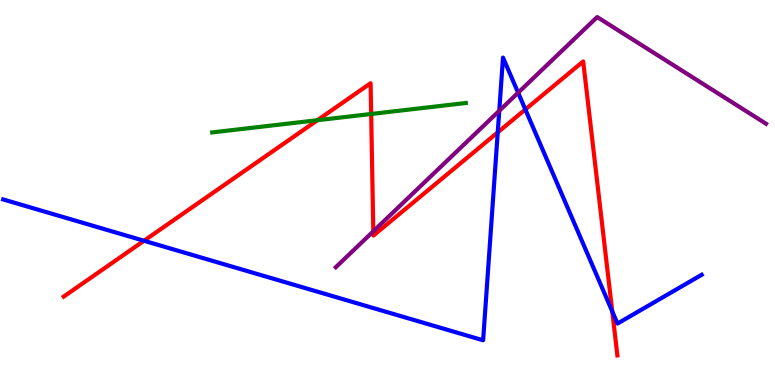[{'lines': ['blue', 'red'], 'intersections': [{'x': 1.86, 'y': 3.75}, {'x': 6.42, 'y': 6.56}, {'x': 6.78, 'y': 7.16}, {'x': 7.9, 'y': 1.91}]}, {'lines': ['green', 'red'], 'intersections': [{'x': 4.1, 'y': 6.88}, {'x': 4.79, 'y': 7.04}]}, {'lines': ['purple', 'red'], 'intersections': [{'x': 4.82, 'y': 3.99}]}, {'lines': ['blue', 'green'], 'intersections': []}, {'lines': ['blue', 'purple'], 'intersections': [{'x': 6.44, 'y': 7.12}, {'x': 6.69, 'y': 7.59}]}, {'lines': ['green', 'purple'], 'intersections': []}]